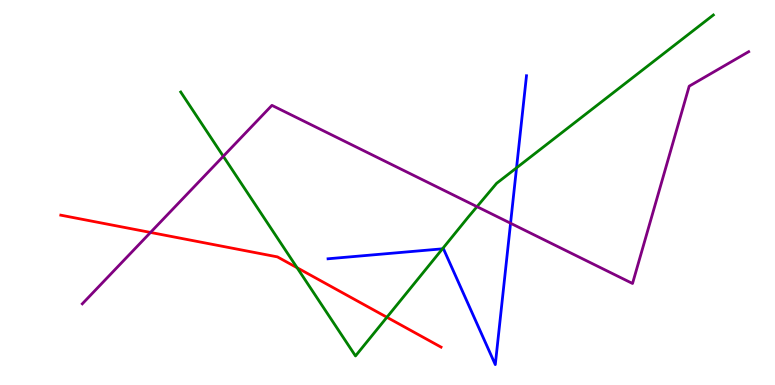[{'lines': ['blue', 'red'], 'intersections': []}, {'lines': ['green', 'red'], 'intersections': [{'x': 3.83, 'y': 3.05}, {'x': 4.99, 'y': 1.76}]}, {'lines': ['purple', 'red'], 'intersections': [{'x': 1.94, 'y': 3.96}]}, {'lines': ['blue', 'green'], 'intersections': [{'x': 5.71, 'y': 3.54}, {'x': 6.67, 'y': 5.64}]}, {'lines': ['blue', 'purple'], 'intersections': [{'x': 6.59, 'y': 4.2}]}, {'lines': ['green', 'purple'], 'intersections': [{'x': 2.88, 'y': 5.94}, {'x': 6.15, 'y': 4.63}]}]